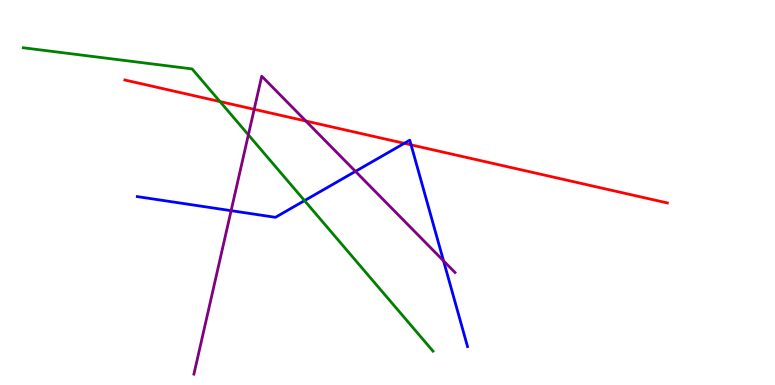[{'lines': ['blue', 'red'], 'intersections': [{'x': 5.22, 'y': 6.28}, {'x': 5.3, 'y': 6.24}]}, {'lines': ['green', 'red'], 'intersections': [{'x': 2.84, 'y': 7.36}]}, {'lines': ['purple', 'red'], 'intersections': [{'x': 3.28, 'y': 7.16}, {'x': 3.95, 'y': 6.86}]}, {'lines': ['blue', 'green'], 'intersections': [{'x': 3.93, 'y': 4.79}]}, {'lines': ['blue', 'purple'], 'intersections': [{'x': 2.98, 'y': 4.53}, {'x': 4.59, 'y': 5.55}, {'x': 5.72, 'y': 3.23}]}, {'lines': ['green', 'purple'], 'intersections': [{'x': 3.2, 'y': 6.5}]}]